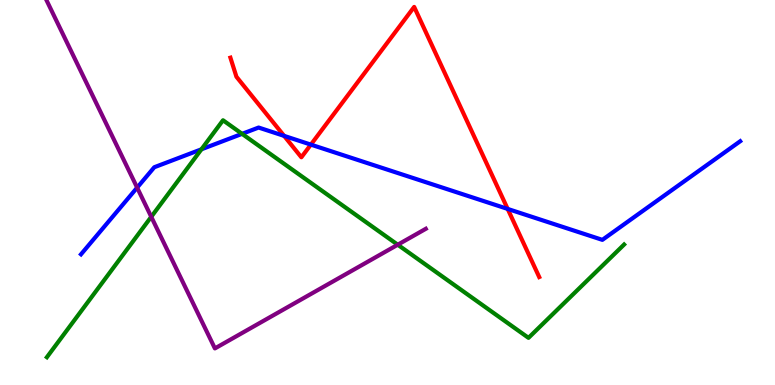[{'lines': ['blue', 'red'], 'intersections': [{'x': 3.67, 'y': 6.47}, {'x': 4.01, 'y': 6.24}, {'x': 6.55, 'y': 4.57}]}, {'lines': ['green', 'red'], 'intersections': []}, {'lines': ['purple', 'red'], 'intersections': []}, {'lines': ['blue', 'green'], 'intersections': [{'x': 2.6, 'y': 6.12}, {'x': 3.12, 'y': 6.52}]}, {'lines': ['blue', 'purple'], 'intersections': [{'x': 1.77, 'y': 5.13}]}, {'lines': ['green', 'purple'], 'intersections': [{'x': 1.95, 'y': 4.37}, {'x': 5.13, 'y': 3.64}]}]